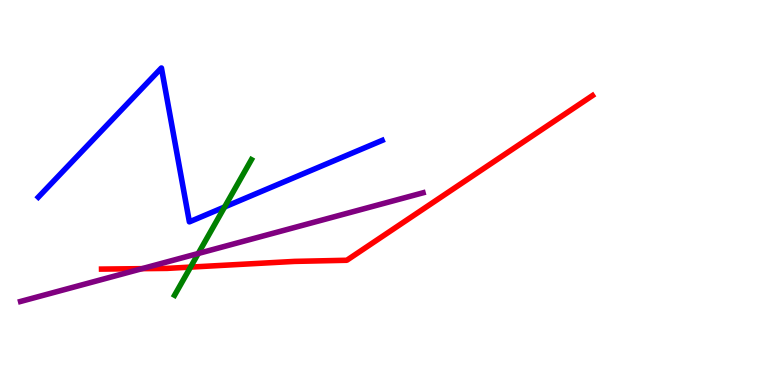[{'lines': ['blue', 'red'], 'intersections': []}, {'lines': ['green', 'red'], 'intersections': [{'x': 2.46, 'y': 3.06}]}, {'lines': ['purple', 'red'], 'intersections': [{'x': 1.83, 'y': 3.02}]}, {'lines': ['blue', 'green'], 'intersections': [{'x': 2.9, 'y': 4.62}]}, {'lines': ['blue', 'purple'], 'intersections': []}, {'lines': ['green', 'purple'], 'intersections': [{'x': 2.56, 'y': 3.42}]}]